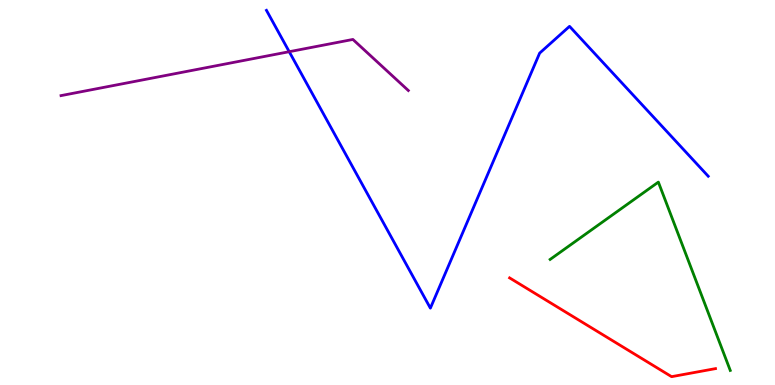[{'lines': ['blue', 'red'], 'intersections': []}, {'lines': ['green', 'red'], 'intersections': []}, {'lines': ['purple', 'red'], 'intersections': []}, {'lines': ['blue', 'green'], 'intersections': []}, {'lines': ['blue', 'purple'], 'intersections': [{'x': 3.73, 'y': 8.66}]}, {'lines': ['green', 'purple'], 'intersections': []}]